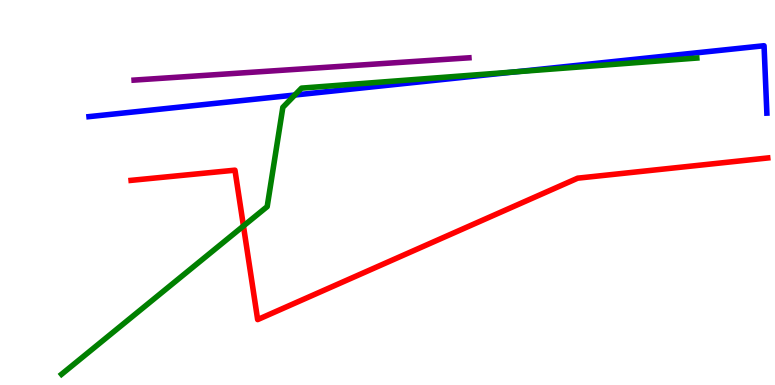[{'lines': ['blue', 'red'], 'intersections': []}, {'lines': ['green', 'red'], 'intersections': [{'x': 3.14, 'y': 4.13}]}, {'lines': ['purple', 'red'], 'intersections': []}, {'lines': ['blue', 'green'], 'intersections': [{'x': 3.8, 'y': 7.53}, {'x': 6.65, 'y': 8.13}]}, {'lines': ['blue', 'purple'], 'intersections': []}, {'lines': ['green', 'purple'], 'intersections': []}]